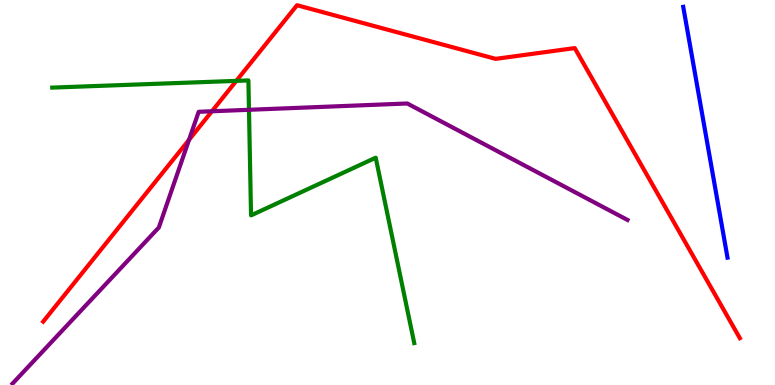[{'lines': ['blue', 'red'], 'intersections': []}, {'lines': ['green', 'red'], 'intersections': [{'x': 3.05, 'y': 7.9}]}, {'lines': ['purple', 'red'], 'intersections': [{'x': 2.44, 'y': 6.37}, {'x': 2.73, 'y': 7.11}]}, {'lines': ['blue', 'green'], 'intersections': []}, {'lines': ['blue', 'purple'], 'intersections': []}, {'lines': ['green', 'purple'], 'intersections': [{'x': 3.21, 'y': 7.15}]}]